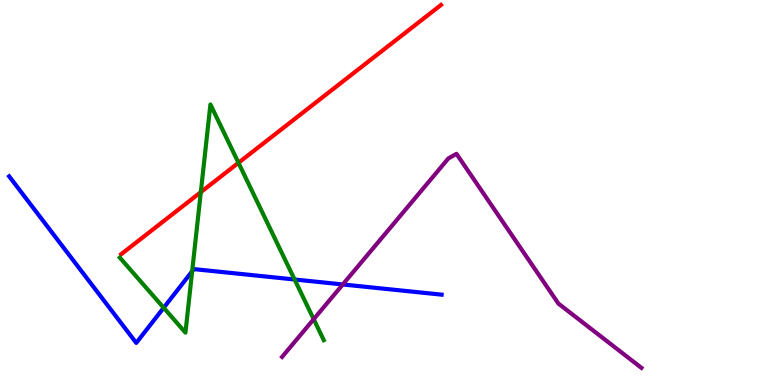[{'lines': ['blue', 'red'], 'intersections': []}, {'lines': ['green', 'red'], 'intersections': [{'x': 2.59, 'y': 5.01}, {'x': 3.08, 'y': 5.77}]}, {'lines': ['purple', 'red'], 'intersections': []}, {'lines': ['blue', 'green'], 'intersections': [{'x': 2.11, 'y': 2.01}, {'x': 2.48, 'y': 2.95}, {'x': 3.8, 'y': 2.74}]}, {'lines': ['blue', 'purple'], 'intersections': [{'x': 4.42, 'y': 2.61}]}, {'lines': ['green', 'purple'], 'intersections': [{'x': 4.05, 'y': 1.71}]}]